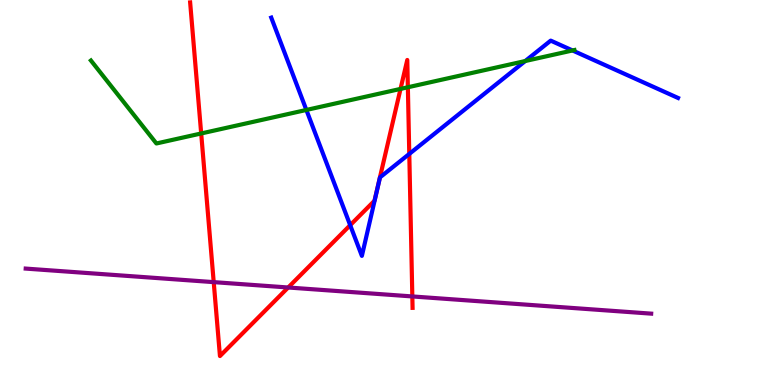[{'lines': ['blue', 'red'], 'intersections': [{'x': 4.52, 'y': 4.15}, {'x': 5.28, 'y': 6.0}]}, {'lines': ['green', 'red'], 'intersections': [{'x': 2.6, 'y': 6.53}, {'x': 5.17, 'y': 7.69}, {'x': 5.26, 'y': 7.73}]}, {'lines': ['purple', 'red'], 'intersections': [{'x': 2.76, 'y': 2.67}, {'x': 3.72, 'y': 2.53}, {'x': 5.32, 'y': 2.3}]}, {'lines': ['blue', 'green'], 'intersections': [{'x': 3.95, 'y': 7.14}, {'x': 6.78, 'y': 8.41}, {'x': 7.39, 'y': 8.69}]}, {'lines': ['blue', 'purple'], 'intersections': []}, {'lines': ['green', 'purple'], 'intersections': []}]